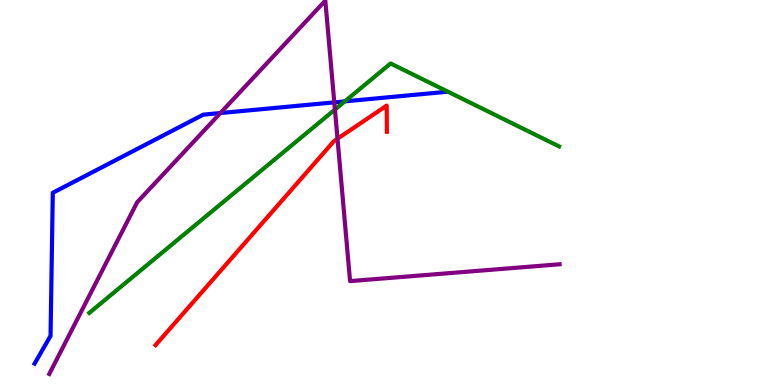[{'lines': ['blue', 'red'], 'intersections': []}, {'lines': ['green', 'red'], 'intersections': []}, {'lines': ['purple', 'red'], 'intersections': [{'x': 4.35, 'y': 6.4}]}, {'lines': ['blue', 'green'], 'intersections': [{'x': 4.45, 'y': 7.37}]}, {'lines': ['blue', 'purple'], 'intersections': [{'x': 2.84, 'y': 7.06}, {'x': 4.31, 'y': 7.34}]}, {'lines': ['green', 'purple'], 'intersections': [{'x': 4.32, 'y': 7.15}]}]